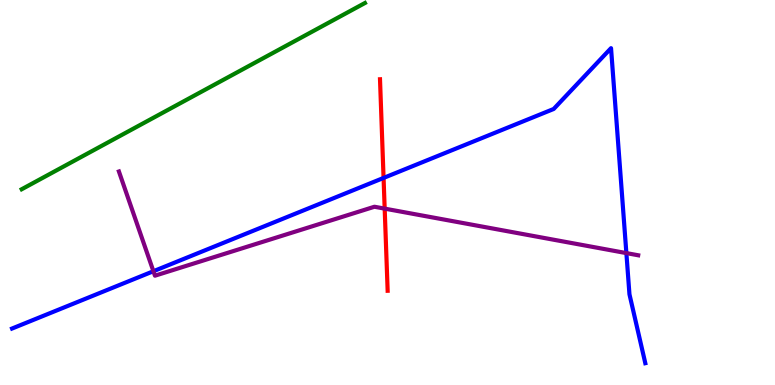[{'lines': ['blue', 'red'], 'intersections': [{'x': 4.95, 'y': 5.38}]}, {'lines': ['green', 'red'], 'intersections': []}, {'lines': ['purple', 'red'], 'intersections': [{'x': 4.96, 'y': 4.58}]}, {'lines': ['blue', 'green'], 'intersections': []}, {'lines': ['blue', 'purple'], 'intersections': [{'x': 1.98, 'y': 2.96}, {'x': 8.08, 'y': 3.43}]}, {'lines': ['green', 'purple'], 'intersections': []}]